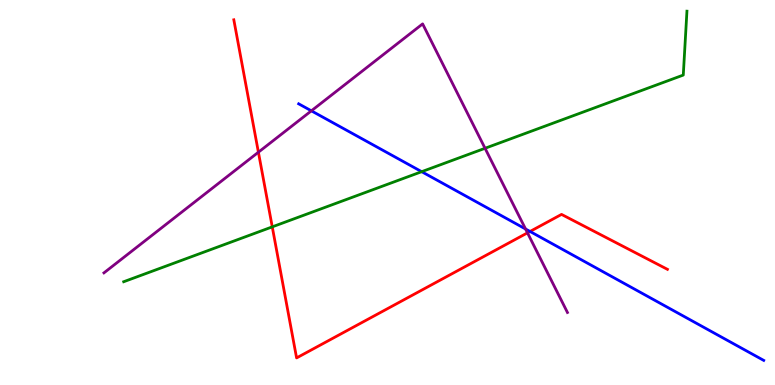[{'lines': ['blue', 'red'], 'intersections': [{'x': 6.84, 'y': 3.99}]}, {'lines': ['green', 'red'], 'intersections': [{'x': 3.51, 'y': 4.11}]}, {'lines': ['purple', 'red'], 'intersections': [{'x': 3.33, 'y': 6.05}, {'x': 6.81, 'y': 3.95}]}, {'lines': ['blue', 'green'], 'intersections': [{'x': 5.44, 'y': 5.54}]}, {'lines': ['blue', 'purple'], 'intersections': [{'x': 4.02, 'y': 7.12}, {'x': 6.78, 'y': 4.05}]}, {'lines': ['green', 'purple'], 'intersections': [{'x': 6.26, 'y': 6.15}]}]